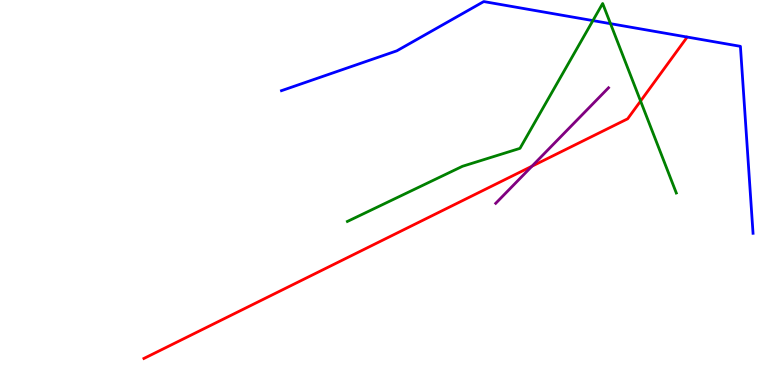[{'lines': ['blue', 'red'], 'intersections': []}, {'lines': ['green', 'red'], 'intersections': [{'x': 8.27, 'y': 7.38}]}, {'lines': ['purple', 'red'], 'intersections': [{'x': 6.86, 'y': 5.68}]}, {'lines': ['blue', 'green'], 'intersections': [{'x': 7.65, 'y': 9.46}, {'x': 7.88, 'y': 9.39}]}, {'lines': ['blue', 'purple'], 'intersections': []}, {'lines': ['green', 'purple'], 'intersections': []}]